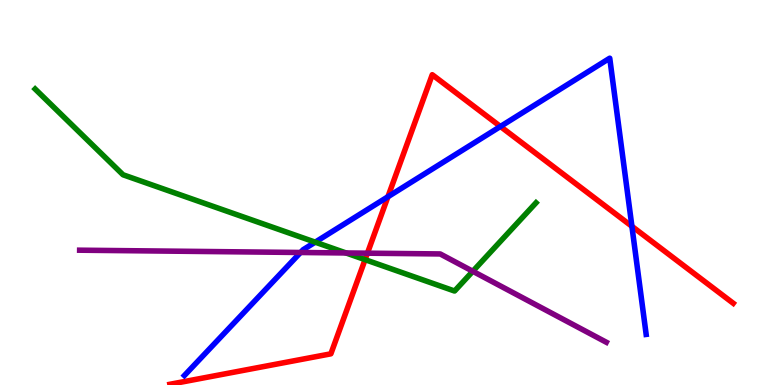[{'lines': ['blue', 'red'], 'intersections': [{'x': 5.01, 'y': 4.89}, {'x': 6.46, 'y': 6.71}, {'x': 8.15, 'y': 4.12}]}, {'lines': ['green', 'red'], 'intersections': [{'x': 4.71, 'y': 3.26}]}, {'lines': ['purple', 'red'], 'intersections': [{'x': 4.74, 'y': 3.42}]}, {'lines': ['blue', 'green'], 'intersections': [{'x': 4.07, 'y': 3.71}]}, {'lines': ['blue', 'purple'], 'intersections': [{'x': 3.88, 'y': 3.44}]}, {'lines': ['green', 'purple'], 'intersections': [{'x': 4.46, 'y': 3.43}, {'x': 6.1, 'y': 2.95}]}]